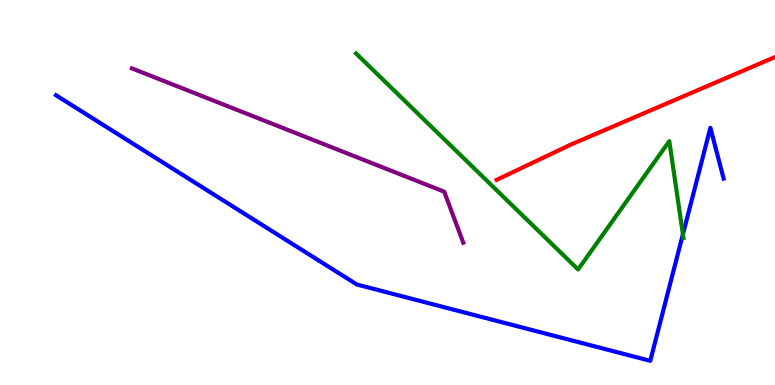[{'lines': ['blue', 'red'], 'intersections': []}, {'lines': ['green', 'red'], 'intersections': []}, {'lines': ['purple', 'red'], 'intersections': []}, {'lines': ['blue', 'green'], 'intersections': [{'x': 8.81, 'y': 3.91}]}, {'lines': ['blue', 'purple'], 'intersections': []}, {'lines': ['green', 'purple'], 'intersections': []}]